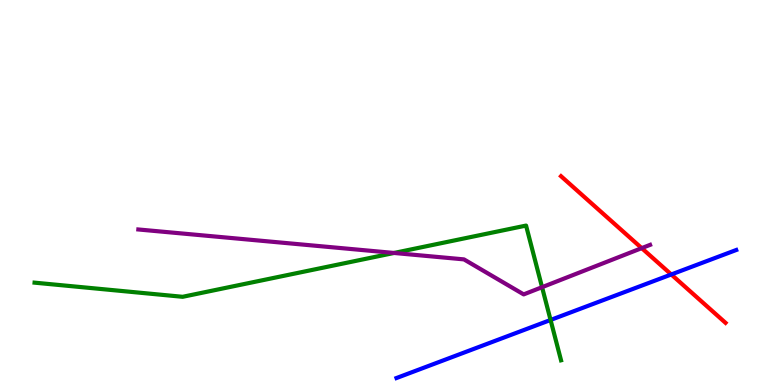[{'lines': ['blue', 'red'], 'intersections': [{'x': 8.66, 'y': 2.87}]}, {'lines': ['green', 'red'], 'intersections': []}, {'lines': ['purple', 'red'], 'intersections': [{'x': 8.28, 'y': 3.56}]}, {'lines': ['blue', 'green'], 'intersections': [{'x': 7.1, 'y': 1.69}]}, {'lines': ['blue', 'purple'], 'intersections': []}, {'lines': ['green', 'purple'], 'intersections': [{'x': 5.08, 'y': 3.43}, {'x': 6.99, 'y': 2.54}]}]